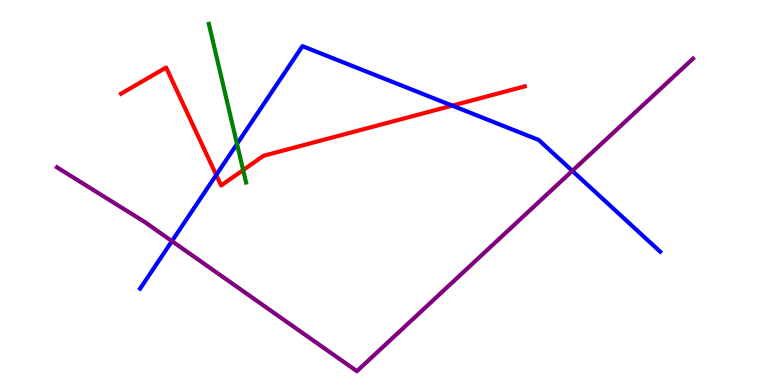[{'lines': ['blue', 'red'], 'intersections': [{'x': 2.79, 'y': 5.45}, {'x': 5.84, 'y': 7.26}]}, {'lines': ['green', 'red'], 'intersections': [{'x': 3.14, 'y': 5.58}]}, {'lines': ['purple', 'red'], 'intersections': []}, {'lines': ['blue', 'green'], 'intersections': [{'x': 3.06, 'y': 6.26}]}, {'lines': ['blue', 'purple'], 'intersections': [{'x': 2.22, 'y': 3.74}, {'x': 7.38, 'y': 5.56}]}, {'lines': ['green', 'purple'], 'intersections': []}]